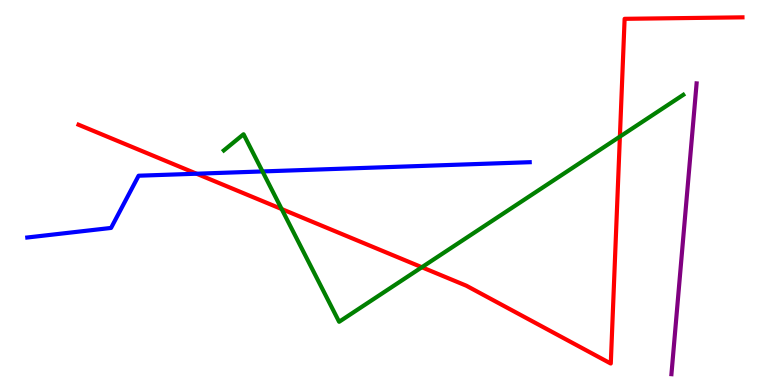[{'lines': ['blue', 'red'], 'intersections': [{'x': 2.54, 'y': 5.49}]}, {'lines': ['green', 'red'], 'intersections': [{'x': 3.63, 'y': 4.57}, {'x': 5.44, 'y': 3.06}, {'x': 8.0, 'y': 6.45}]}, {'lines': ['purple', 'red'], 'intersections': []}, {'lines': ['blue', 'green'], 'intersections': [{'x': 3.39, 'y': 5.55}]}, {'lines': ['blue', 'purple'], 'intersections': []}, {'lines': ['green', 'purple'], 'intersections': []}]